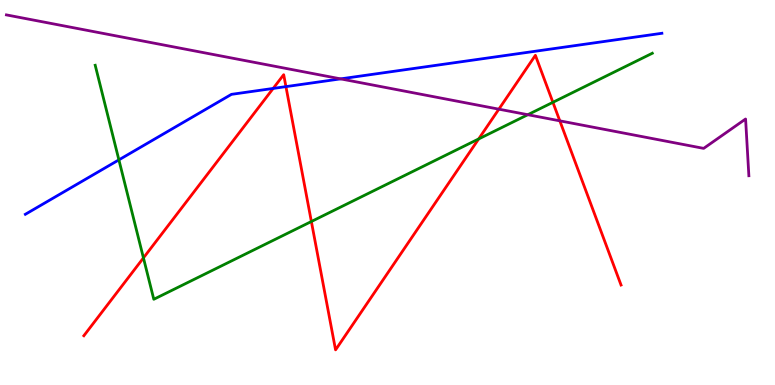[{'lines': ['blue', 'red'], 'intersections': [{'x': 3.52, 'y': 7.7}, {'x': 3.69, 'y': 7.75}]}, {'lines': ['green', 'red'], 'intersections': [{'x': 1.85, 'y': 3.3}, {'x': 4.02, 'y': 4.25}, {'x': 6.18, 'y': 6.39}, {'x': 7.13, 'y': 7.34}]}, {'lines': ['purple', 'red'], 'intersections': [{'x': 6.44, 'y': 7.16}, {'x': 7.22, 'y': 6.86}]}, {'lines': ['blue', 'green'], 'intersections': [{'x': 1.53, 'y': 5.85}]}, {'lines': ['blue', 'purple'], 'intersections': [{'x': 4.39, 'y': 7.95}]}, {'lines': ['green', 'purple'], 'intersections': [{'x': 6.81, 'y': 7.02}]}]